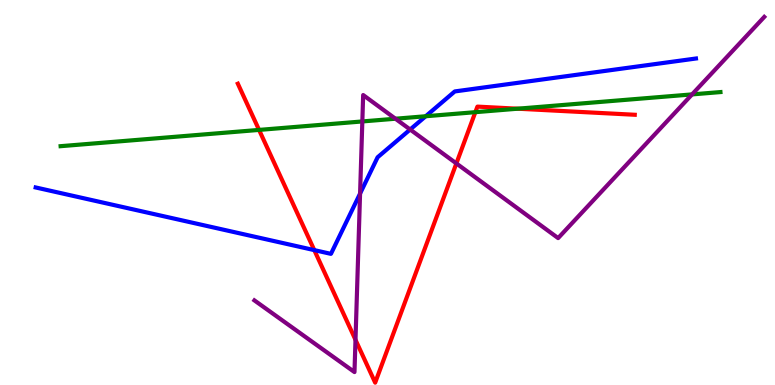[{'lines': ['blue', 'red'], 'intersections': [{'x': 4.06, 'y': 3.5}]}, {'lines': ['green', 'red'], 'intersections': [{'x': 3.34, 'y': 6.63}, {'x': 6.13, 'y': 7.09}, {'x': 6.68, 'y': 7.18}]}, {'lines': ['purple', 'red'], 'intersections': [{'x': 4.59, 'y': 1.17}, {'x': 5.89, 'y': 5.76}]}, {'lines': ['blue', 'green'], 'intersections': [{'x': 5.49, 'y': 6.98}]}, {'lines': ['blue', 'purple'], 'intersections': [{'x': 4.65, 'y': 4.97}, {'x': 5.29, 'y': 6.64}]}, {'lines': ['green', 'purple'], 'intersections': [{'x': 4.68, 'y': 6.85}, {'x': 5.1, 'y': 6.92}, {'x': 8.93, 'y': 7.55}]}]